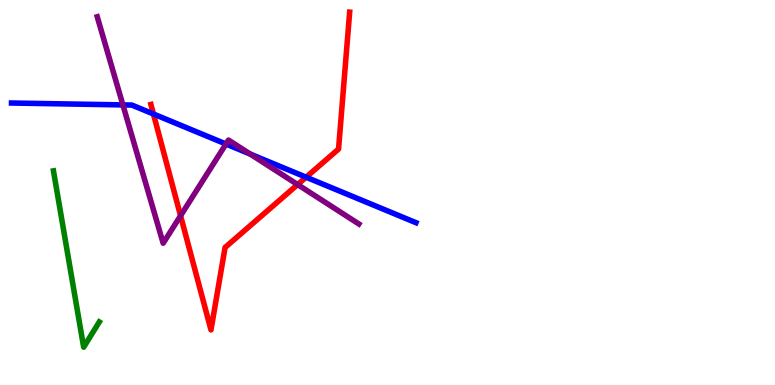[{'lines': ['blue', 'red'], 'intersections': [{'x': 1.98, 'y': 7.04}, {'x': 3.95, 'y': 5.4}]}, {'lines': ['green', 'red'], 'intersections': []}, {'lines': ['purple', 'red'], 'intersections': [{'x': 2.33, 'y': 4.4}, {'x': 3.84, 'y': 5.21}]}, {'lines': ['blue', 'green'], 'intersections': []}, {'lines': ['blue', 'purple'], 'intersections': [{'x': 1.59, 'y': 7.28}, {'x': 2.92, 'y': 6.26}, {'x': 3.23, 'y': 6.0}]}, {'lines': ['green', 'purple'], 'intersections': []}]